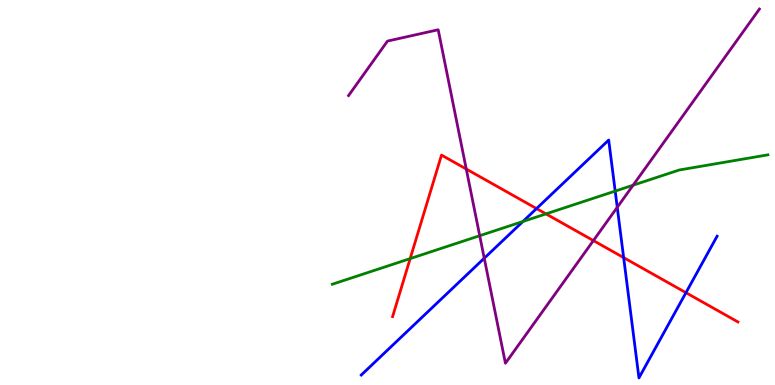[{'lines': ['blue', 'red'], 'intersections': [{'x': 6.92, 'y': 4.58}, {'x': 8.05, 'y': 3.31}, {'x': 8.85, 'y': 2.4}]}, {'lines': ['green', 'red'], 'intersections': [{'x': 5.29, 'y': 3.28}, {'x': 7.04, 'y': 4.44}]}, {'lines': ['purple', 'red'], 'intersections': [{'x': 6.02, 'y': 5.61}, {'x': 7.66, 'y': 3.75}]}, {'lines': ['blue', 'green'], 'intersections': [{'x': 6.75, 'y': 4.25}, {'x': 7.94, 'y': 5.04}]}, {'lines': ['blue', 'purple'], 'intersections': [{'x': 6.25, 'y': 3.29}, {'x': 7.96, 'y': 4.62}]}, {'lines': ['green', 'purple'], 'intersections': [{'x': 6.19, 'y': 3.88}, {'x': 8.17, 'y': 5.19}]}]